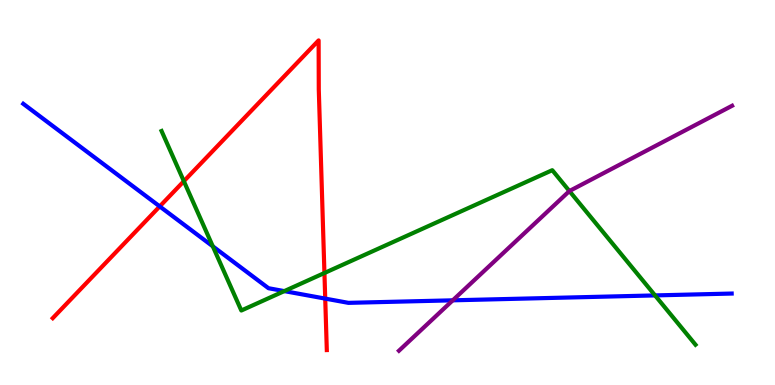[{'lines': ['blue', 'red'], 'intersections': [{'x': 2.06, 'y': 4.64}, {'x': 4.2, 'y': 2.24}]}, {'lines': ['green', 'red'], 'intersections': [{'x': 2.37, 'y': 5.29}, {'x': 4.19, 'y': 2.91}]}, {'lines': ['purple', 'red'], 'intersections': []}, {'lines': ['blue', 'green'], 'intersections': [{'x': 2.75, 'y': 3.6}, {'x': 3.67, 'y': 2.44}, {'x': 8.45, 'y': 2.33}]}, {'lines': ['blue', 'purple'], 'intersections': [{'x': 5.84, 'y': 2.2}]}, {'lines': ['green', 'purple'], 'intersections': [{'x': 7.35, 'y': 5.04}]}]